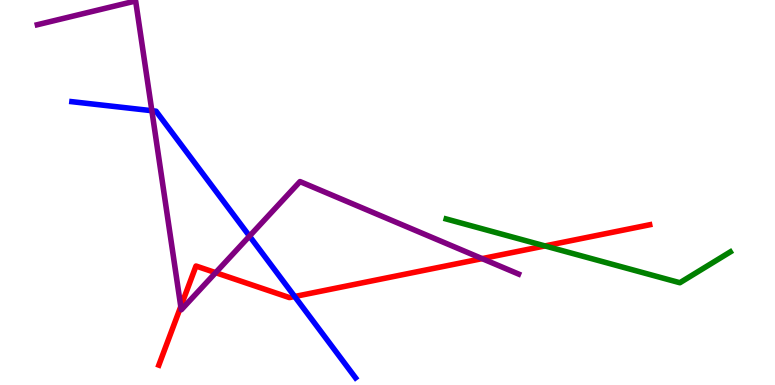[{'lines': ['blue', 'red'], 'intersections': [{'x': 3.8, 'y': 2.3}]}, {'lines': ['green', 'red'], 'intersections': [{'x': 7.03, 'y': 3.61}]}, {'lines': ['purple', 'red'], 'intersections': [{'x': 2.33, 'y': 2.04}, {'x': 2.78, 'y': 2.92}, {'x': 6.22, 'y': 3.28}]}, {'lines': ['blue', 'green'], 'intersections': []}, {'lines': ['blue', 'purple'], 'intersections': [{'x': 1.96, 'y': 7.12}, {'x': 3.22, 'y': 3.87}]}, {'lines': ['green', 'purple'], 'intersections': []}]